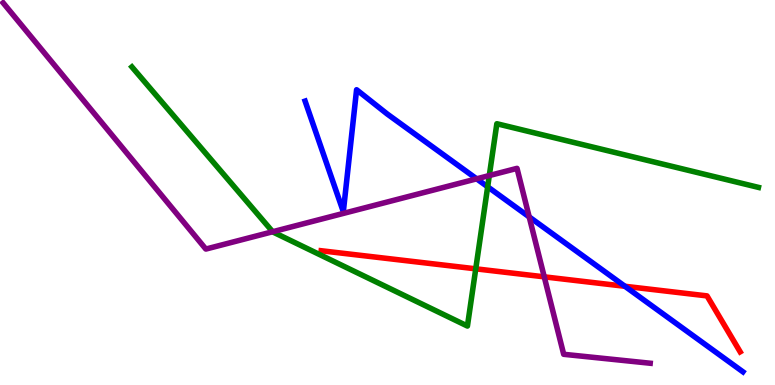[{'lines': ['blue', 'red'], 'intersections': [{'x': 8.06, 'y': 2.56}]}, {'lines': ['green', 'red'], 'intersections': [{'x': 6.14, 'y': 3.02}]}, {'lines': ['purple', 'red'], 'intersections': [{'x': 7.02, 'y': 2.81}]}, {'lines': ['blue', 'green'], 'intersections': [{'x': 6.29, 'y': 5.15}]}, {'lines': ['blue', 'purple'], 'intersections': [{'x': 6.15, 'y': 5.36}, {'x': 6.83, 'y': 4.37}]}, {'lines': ['green', 'purple'], 'intersections': [{'x': 3.52, 'y': 3.98}, {'x': 6.31, 'y': 5.44}]}]